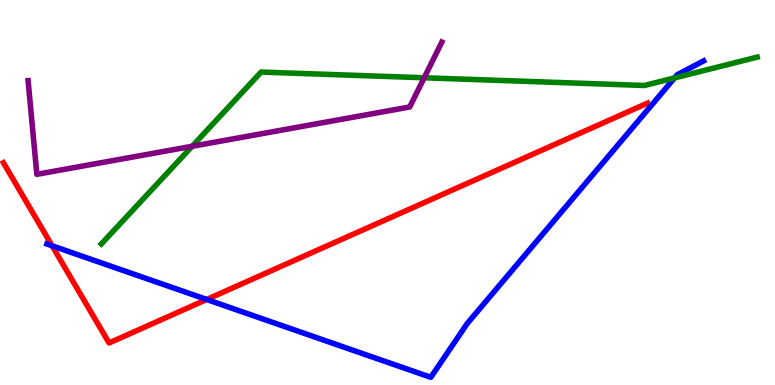[{'lines': ['blue', 'red'], 'intersections': [{'x': 0.672, 'y': 3.62}, {'x': 2.67, 'y': 2.22}]}, {'lines': ['green', 'red'], 'intersections': []}, {'lines': ['purple', 'red'], 'intersections': []}, {'lines': ['blue', 'green'], 'intersections': [{'x': 8.7, 'y': 7.98}]}, {'lines': ['blue', 'purple'], 'intersections': []}, {'lines': ['green', 'purple'], 'intersections': [{'x': 2.48, 'y': 6.2}, {'x': 5.47, 'y': 7.98}]}]